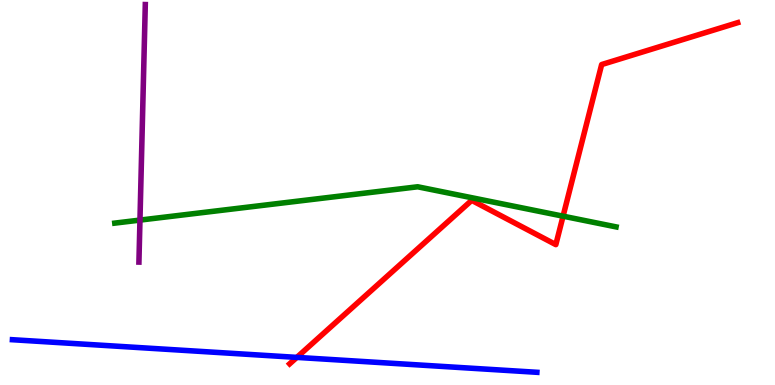[{'lines': ['blue', 'red'], 'intersections': [{'x': 3.83, 'y': 0.717}]}, {'lines': ['green', 'red'], 'intersections': [{'x': 7.27, 'y': 4.39}]}, {'lines': ['purple', 'red'], 'intersections': []}, {'lines': ['blue', 'green'], 'intersections': []}, {'lines': ['blue', 'purple'], 'intersections': []}, {'lines': ['green', 'purple'], 'intersections': [{'x': 1.81, 'y': 4.28}]}]